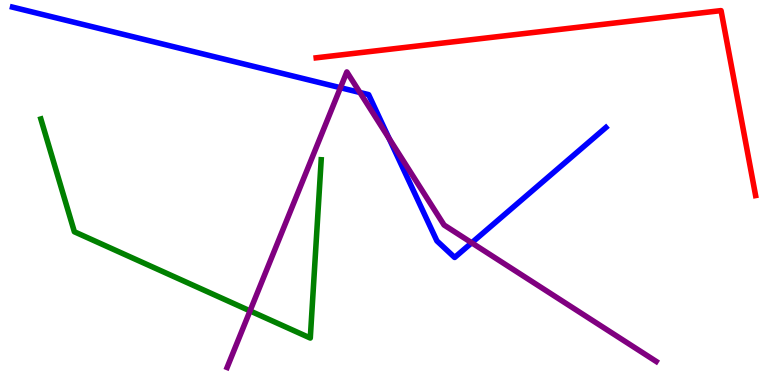[{'lines': ['blue', 'red'], 'intersections': []}, {'lines': ['green', 'red'], 'intersections': []}, {'lines': ['purple', 'red'], 'intersections': []}, {'lines': ['blue', 'green'], 'intersections': []}, {'lines': ['blue', 'purple'], 'intersections': [{'x': 4.39, 'y': 7.72}, {'x': 4.64, 'y': 7.6}, {'x': 5.02, 'y': 6.41}, {'x': 6.09, 'y': 3.69}]}, {'lines': ['green', 'purple'], 'intersections': [{'x': 3.23, 'y': 1.92}]}]